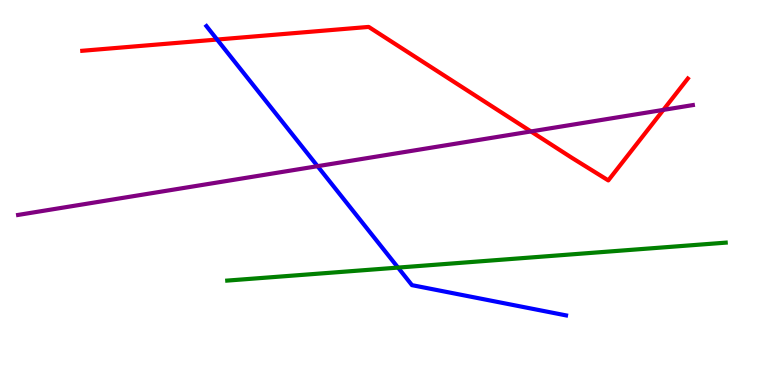[{'lines': ['blue', 'red'], 'intersections': [{'x': 2.8, 'y': 8.97}]}, {'lines': ['green', 'red'], 'intersections': []}, {'lines': ['purple', 'red'], 'intersections': [{'x': 6.85, 'y': 6.59}, {'x': 8.56, 'y': 7.15}]}, {'lines': ['blue', 'green'], 'intersections': [{'x': 5.14, 'y': 3.05}]}, {'lines': ['blue', 'purple'], 'intersections': [{'x': 4.1, 'y': 5.68}]}, {'lines': ['green', 'purple'], 'intersections': []}]